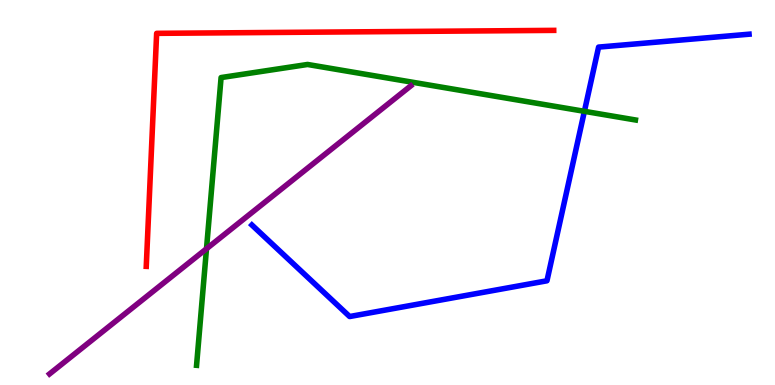[{'lines': ['blue', 'red'], 'intersections': []}, {'lines': ['green', 'red'], 'intersections': []}, {'lines': ['purple', 'red'], 'intersections': []}, {'lines': ['blue', 'green'], 'intersections': [{'x': 7.54, 'y': 7.11}]}, {'lines': ['blue', 'purple'], 'intersections': []}, {'lines': ['green', 'purple'], 'intersections': [{'x': 2.66, 'y': 3.54}]}]